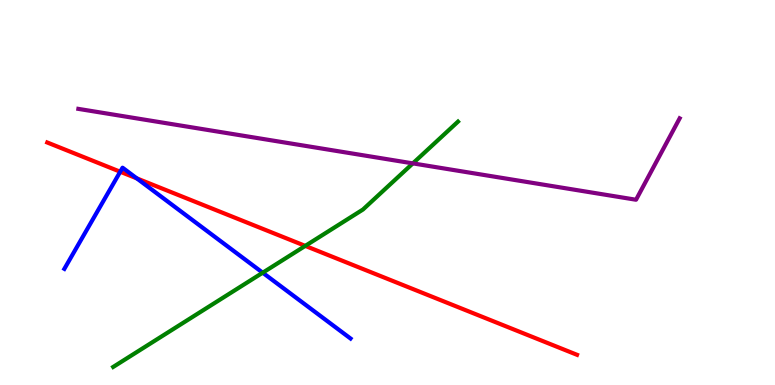[{'lines': ['blue', 'red'], 'intersections': [{'x': 1.55, 'y': 5.54}, {'x': 1.77, 'y': 5.37}]}, {'lines': ['green', 'red'], 'intersections': [{'x': 3.94, 'y': 3.61}]}, {'lines': ['purple', 'red'], 'intersections': []}, {'lines': ['blue', 'green'], 'intersections': [{'x': 3.39, 'y': 2.92}]}, {'lines': ['blue', 'purple'], 'intersections': []}, {'lines': ['green', 'purple'], 'intersections': [{'x': 5.33, 'y': 5.76}]}]